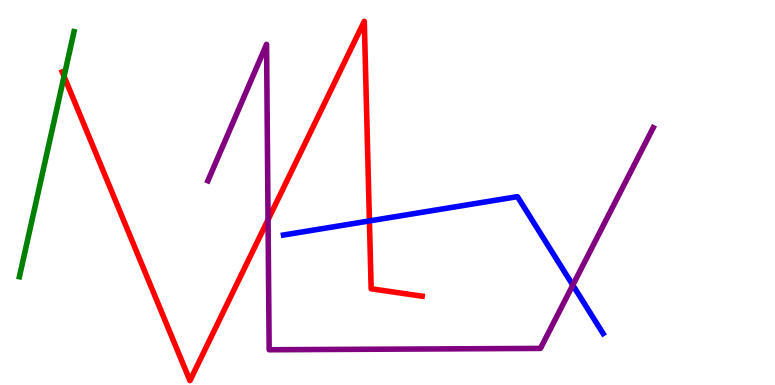[{'lines': ['blue', 'red'], 'intersections': [{'x': 4.77, 'y': 4.26}]}, {'lines': ['green', 'red'], 'intersections': [{'x': 0.827, 'y': 8.02}]}, {'lines': ['purple', 'red'], 'intersections': [{'x': 3.46, 'y': 4.29}]}, {'lines': ['blue', 'green'], 'intersections': []}, {'lines': ['blue', 'purple'], 'intersections': [{'x': 7.39, 'y': 2.59}]}, {'lines': ['green', 'purple'], 'intersections': []}]